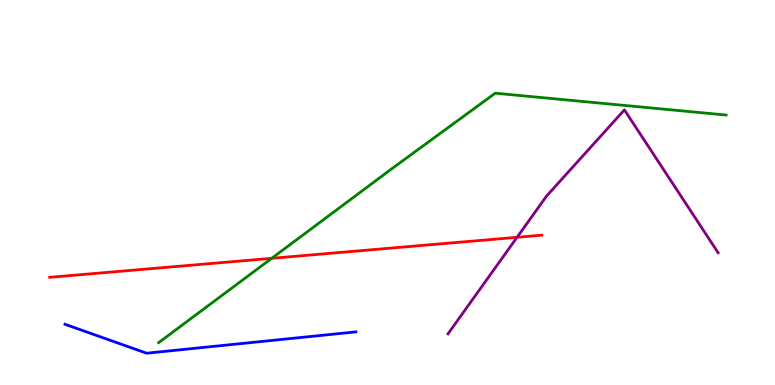[{'lines': ['blue', 'red'], 'intersections': []}, {'lines': ['green', 'red'], 'intersections': [{'x': 3.51, 'y': 3.29}]}, {'lines': ['purple', 'red'], 'intersections': [{'x': 6.67, 'y': 3.84}]}, {'lines': ['blue', 'green'], 'intersections': []}, {'lines': ['blue', 'purple'], 'intersections': []}, {'lines': ['green', 'purple'], 'intersections': []}]